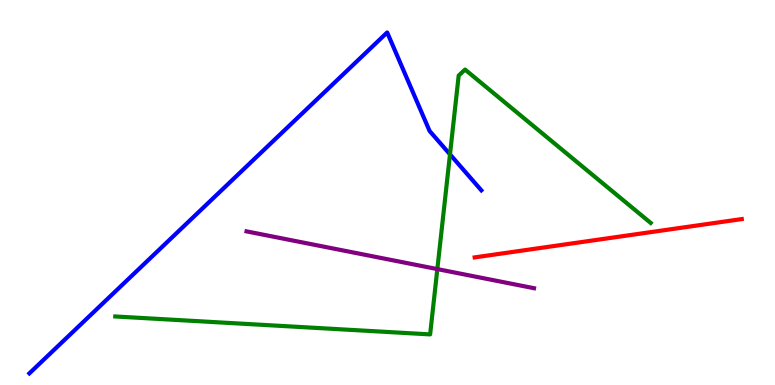[{'lines': ['blue', 'red'], 'intersections': []}, {'lines': ['green', 'red'], 'intersections': []}, {'lines': ['purple', 'red'], 'intersections': []}, {'lines': ['blue', 'green'], 'intersections': [{'x': 5.81, 'y': 5.99}]}, {'lines': ['blue', 'purple'], 'intersections': []}, {'lines': ['green', 'purple'], 'intersections': [{'x': 5.64, 'y': 3.01}]}]